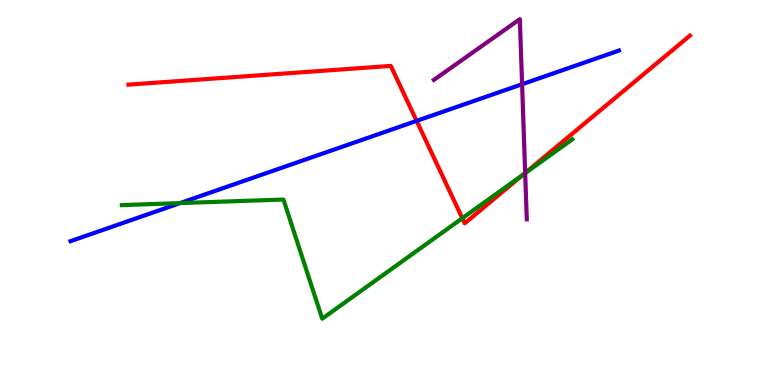[{'lines': ['blue', 'red'], 'intersections': [{'x': 5.38, 'y': 6.86}]}, {'lines': ['green', 'red'], 'intersections': [{'x': 5.97, 'y': 4.33}, {'x': 6.75, 'y': 5.47}]}, {'lines': ['purple', 'red'], 'intersections': [{'x': 6.78, 'y': 5.51}]}, {'lines': ['blue', 'green'], 'intersections': [{'x': 2.32, 'y': 4.72}]}, {'lines': ['blue', 'purple'], 'intersections': [{'x': 6.74, 'y': 7.81}]}, {'lines': ['green', 'purple'], 'intersections': [{'x': 6.78, 'y': 5.5}]}]